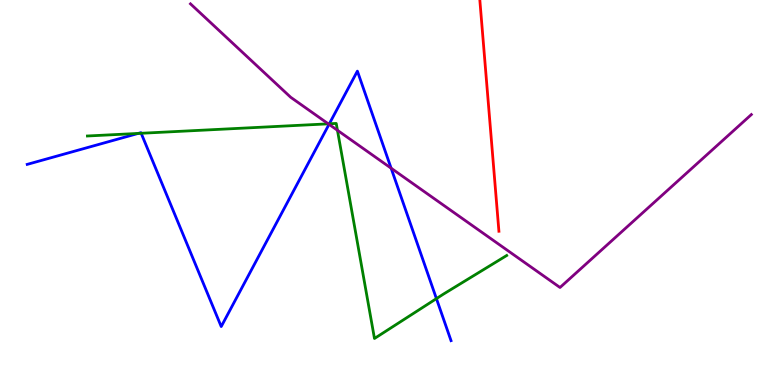[{'lines': ['blue', 'red'], 'intersections': []}, {'lines': ['green', 'red'], 'intersections': []}, {'lines': ['purple', 'red'], 'intersections': []}, {'lines': ['blue', 'green'], 'intersections': [{'x': 1.78, 'y': 6.53}, {'x': 1.82, 'y': 6.54}, {'x': 4.25, 'y': 6.78}, {'x': 5.63, 'y': 2.24}]}, {'lines': ['blue', 'purple'], 'intersections': [{'x': 4.25, 'y': 6.77}, {'x': 5.05, 'y': 5.63}]}, {'lines': ['green', 'purple'], 'intersections': [{'x': 4.24, 'y': 6.78}, {'x': 4.35, 'y': 6.62}]}]